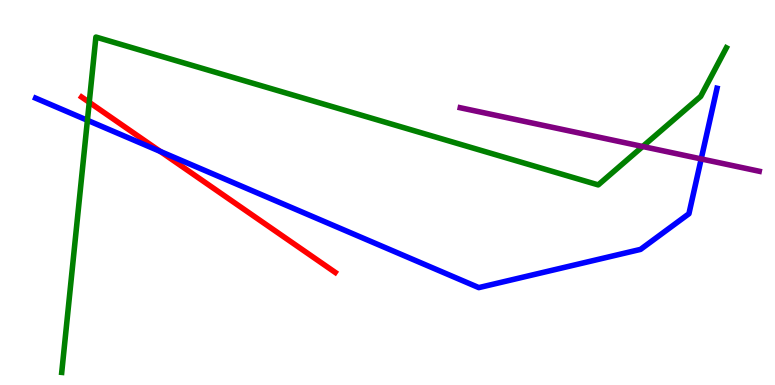[{'lines': ['blue', 'red'], 'intersections': [{'x': 2.07, 'y': 6.07}]}, {'lines': ['green', 'red'], 'intersections': [{'x': 1.15, 'y': 7.34}]}, {'lines': ['purple', 'red'], 'intersections': []}, {'lines': ['blue', 'green'], 'intersections': [{'x': 1.13, 'y': 6.88}]}, {'lines': ['blue', 'purple'], 'intersections': [{'x': 9.05, 'y': 5.87}]}, {'lines': ['green', 'purple'], 'intersections': [{'x': 8.29, 'y': 6.19}]}]